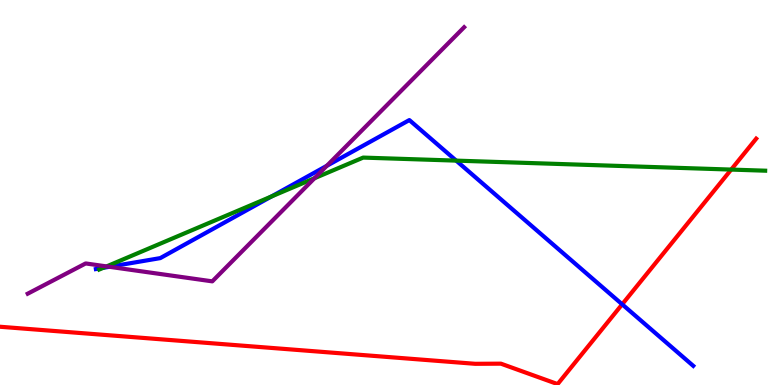[{'lines': ['blue', 'red'], 'intersections': [{'x': 8.03, 'y': 2.1}]}, {'lines': ['green', 'red'], 'intersections': [{'x': 9.43, 'y': 5.6}]}, {'lines': ['purple', 'red'], 'intersections': []}, {'lines': ['blue', 'green'], 'intersections': [{'x': 1.33, 'y': 3.04}, {'x': 3.5, 'y': 4.9}, {'x': 5.89, 'y': 5.83}]}, {'lines': ['blue', 'purple'], 'intersections': [{'x': 1.41, 'y': 3.07}, {'x': 4.22, 'y': 5.69}]}, {'lines': ['green', 'purple'], 'intersections': [{'x': 1.38, 'y': 3.08}, {'x': 4.06, 'y': 5.37}]}]